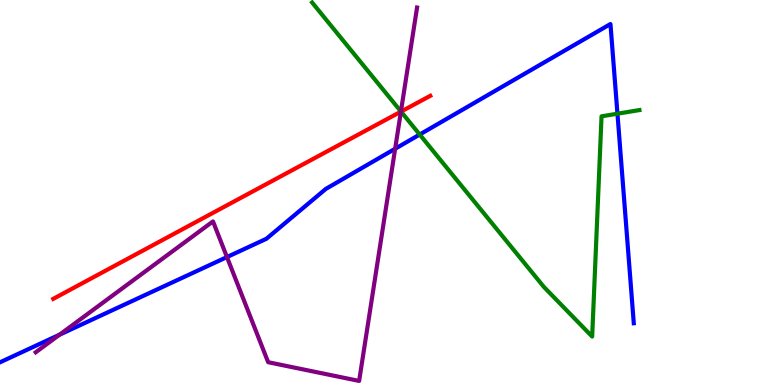[{'lines': ['blue', 'red'], 'intersections': []}, {'lines': ['green', 'red'], 'intersections': [{'x': 5.17, 'y': 7.1}]}, {'lines': ['purple', 'red'], 'intersections': [{'x': 5.17, 'y': 7.1}]}, {'lines': ['blue', 'green'], 'intersections': [{'x': 5.42, 'y': 6.51}, {'x': 7.97, 'y': 7.05}]}, {'lines': ['blue', 'purple'], 'intersections': [{'x': 0.768, 'y': 1.31}, {'x': 2.93, 'y': 3.32}, {'x': 5.1, 'y': 6.14}]}, {'lines': ['green', 'purple'], 'intersections': [{'x': 5.17, 'y': 7.1}]}]